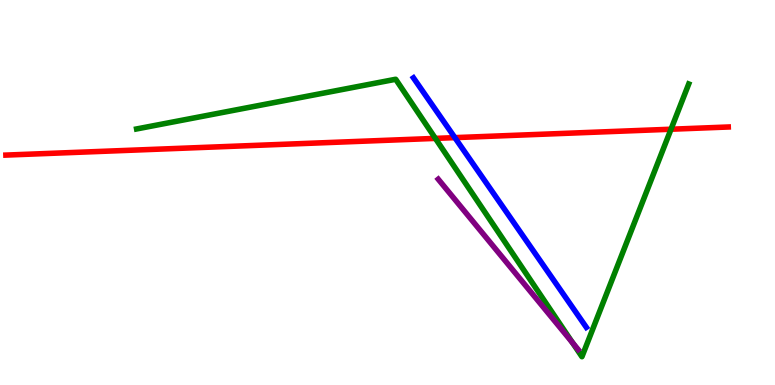[{'lines': ['blue', 'red'], 'intersections': [{'x': 5.87, 'y': 6.43}]}, {'lines': ['green', 'red'], 'intersections': [{'x': 5.62, 'y': 6.41}, {'x': 8.66, 'y': 6.64}]}, {'lines': ['purple', 'red'], 'intersections': []}, {'lines': ['blue', 'green'], 'intersections': []}, {'lines': ['blue', 'purple'], 'intersections': []}, {'lines': ['green', 'purple'], 'intersections': [{'x': 7.39, 'y': 1.1}]}]